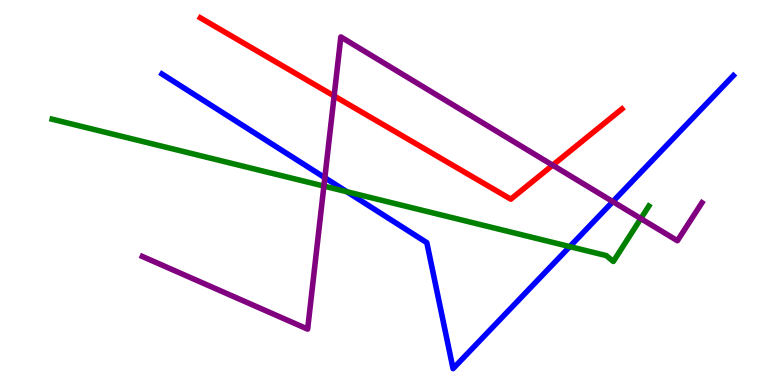[{'lines': ['blue', 'red'], 'intersections': []}, {'lines': ['green', 'red'], 'intersections': []}, {'lines': ['purple', 'red'], 'intersections': [{'x': 4.31, 'y': 7.51}, {'x': 7.13, 'y': 5.71}]}, {'lines': ['blue', 'green'], 'intersections': [{'x': 4.48, 'y': 5.02}, {'x': 7.35, 'y': 3.59}]}, {'lines': ['blue', 'purple'], 'intersections': [{'x': 4.19, 'y': 5.38}, {'x': 7.91, 'y': 4.76}]}, {'lines': ['green', 'purple'], 'intersections': [{'x': 4.18, 'y': 5.17}, {'x': 8.27, 'y': 4.32}]}]